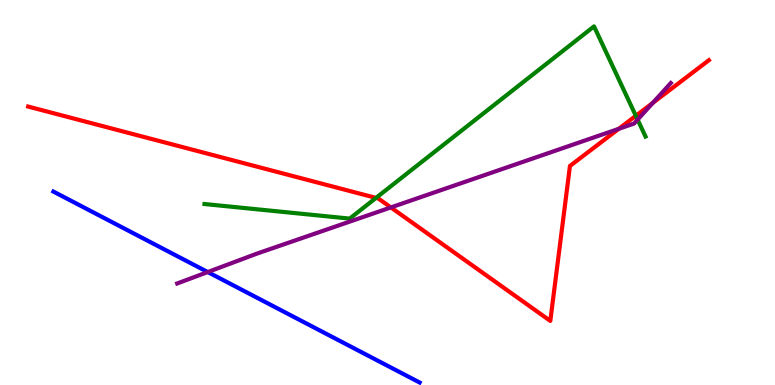[{'lines': ['blue', 'red'], 'intersections': []}, {'lines': ['green', 'red'], 'intersections': [{'x': 4.85, 'y': 4.86}, {'x': 8.2, 'y': 6.99}]}, {'lines': ['purple', 'red'], 'intersections': [{'x': 5.04, 'y': 4.61}, {'x': 7.98, 'y': 6.65}, {'x': 8.42, 'y': 7.33}]}, {'lines': ['blue', 'green'], 'intersections': []}, {'lines': ['blue', 'purple'], 'intersections': [{'x': 2.68, 'y': 2.93}]}, {'lines': ['green', 'purple'], 'intersections': [{'x': 8.23, 'y': 6.89}]}]